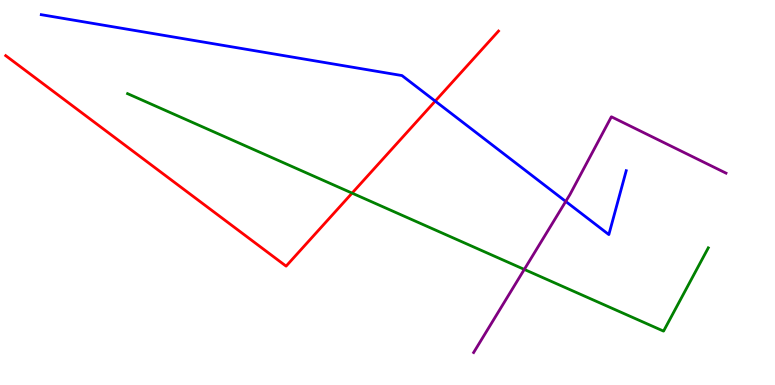[{'lines': ['blue', 'red'], 'intersections': [{'x': 5.62, 'y': 7.37}]}, {'lines': ['green', 'red'], 'intersections': [{'x': 4.54, 'y': 4.98}]}, {'lines': ['purple', 'red'], 'intersections': []}, {'lines': ['blue', 'green'], 'intersections': []}, {'lines': ['blue', 'purple'], 'intersections': [{'x': 7.3, 'y': 4.77}]}, {'lines': ['green', 'purple'], 'intersections': [{'x': 6.77, 'y': 3.0}]}]